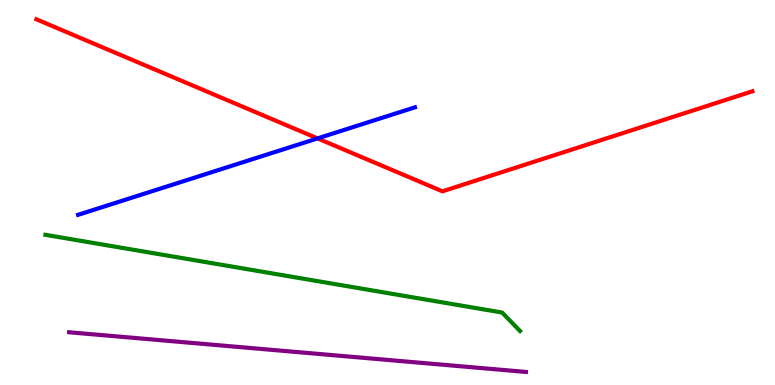[{'lines': ['blue', 'red'], 'intersections': [{'x': 4.1, 'y': 6.4}]}, {'lines': ['green', 'red'], 'intersections': []}, {'lines': ['purple', 'red'], 'intersections': []}, {'lines': ['blue', 'green'], 'intersections': []}, {'lines': ['blue', 'purple'], 'intersections': []}, {'lines': ['green', 'purple'], 'intersections': []}]